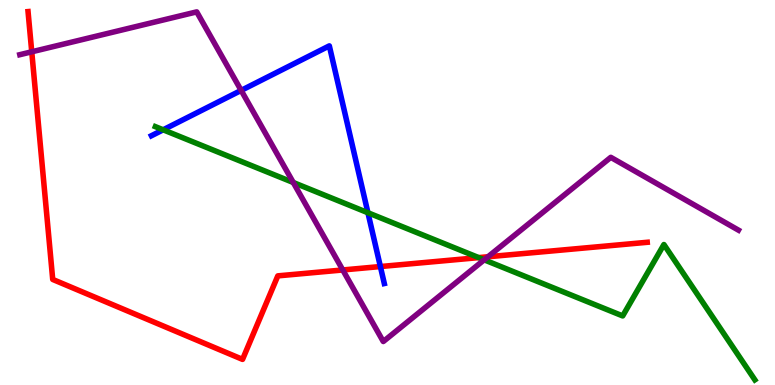[{'lines': ['blue', 'red'], 'intersections': [{'x': 4.91, 'y': 3.08}]}, {'lines': ['green', 'red'], 'intersections': [{'x': 6.18, 'y': 3.31}]}, {'lines': ['purple', 'red'], 'intersections': [{'x': 0.41, 'y': 8.65}, {'x': 4.42, 'y': 2.99}, {'x': 6.3, 'y': 3.33}]}, {'lines': ['blue', 'green'], 'intersections': [{'x': 2.11, 'y': 6.63}, {'x': 4.75, 'y': 4.47}]}, {'lines': ['blue', 'purple'], 'intersections': [{'x': 3.11, 'y': 7.65}]}, {'lines': ['green', 'purple'], 'intersections': [{'x': 3.78, 'y': 5.26}, {'x': 6.25, 'y': 3.25}]}]